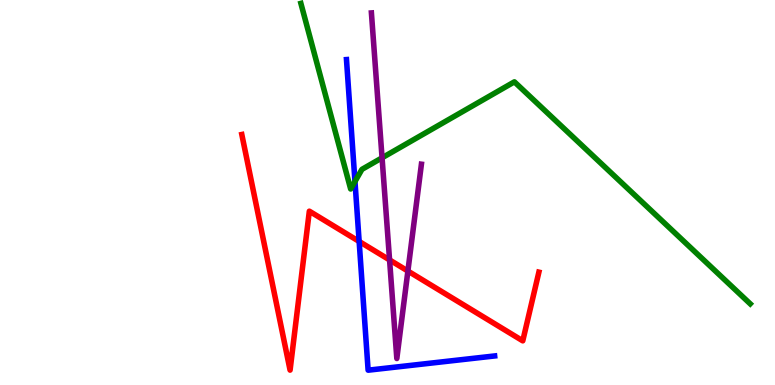[{'lines': ['blue', 'red'], 'intersections': [{'x': 4.63, 'y': 3.73}]}, {'lines': ['green', 'red'], 'intersections': []}, {'lines': ['purple', 'red'], 'intersections': [{'x': 5.03, 'y': 3.25}, {'x': 5.26, 'y': 2.96}]}, {'lines': ['blue', 'green'], 'intersections': [{'x': 4.58, 'y': 5.29}]}, {'lines': ['blue', 'purple'], 'intersections': []}, {'lines': ['green', 'purple'], 'intersections': [{'x': 4.93, 'y': 5.9}]}]